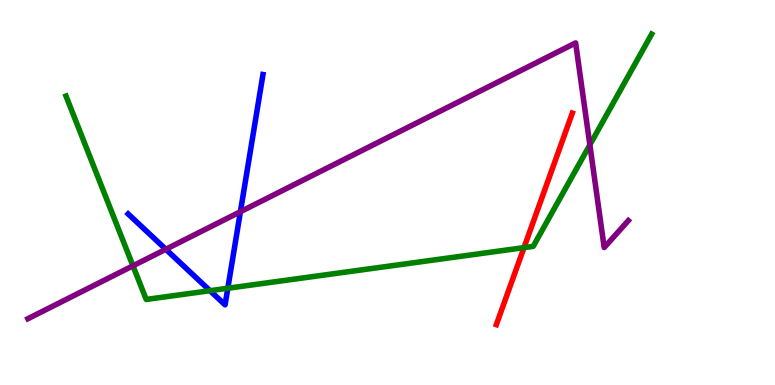[{'lines': ['blue', 'red'], 'intersections': []}, {'lines': ['green', 'red'], 'intersections': [{'x': 6.76, 'y': 3.57}]}, {'lines': ['purple', 'red'], 'intersections': []}, {'lines': ['blue', 'green'], 'intersections': [{'x': 2.71, 'y': 2.45}, {'x': 2.94, 'y': 2.51}]}, {'lines': ['blue', 'purple'], 'intersections': [{'x': 2.14, 'y': 3.53}, {'x': 3.1, 'y': 4.5}]}, {'lines': ['green', 'purple'], 'intersections': [{'x': 1.72, 'y': 3.1}, {'x': 7.61, 'y': 6.24}]}]